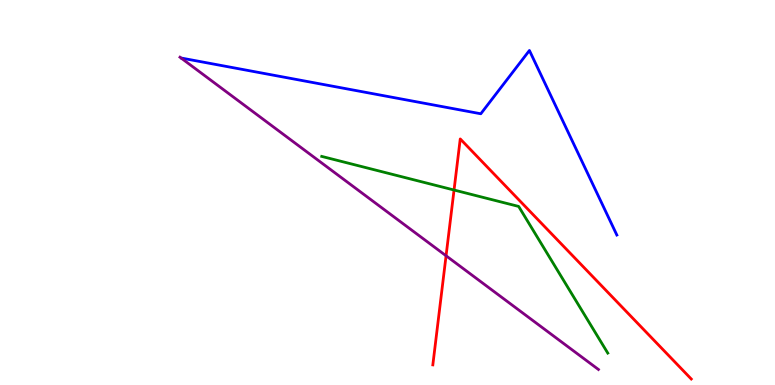[{'lines': ['blue', 'red'], 'intersections': []}, {'lines': ['green', 'red'], 'intersections': [{'x': 5.86, 'y': 5.06}]}, {'lines': ['purple', 'red'], 'intersections': [{'x': 5.76, 'y': 3.36}]}, {'lines': ['blue', 'green'], 'intersections': []}, {'lines': ['blue', 'purple'], 'intersections': []}, {'lines': ['green', 'purple'], 'intersections': []}]